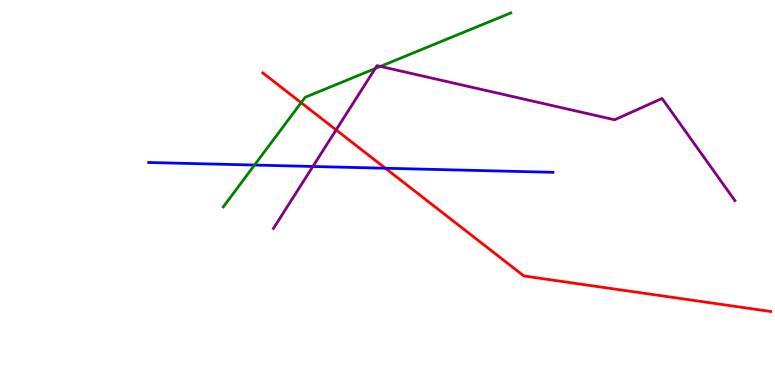[{'lines': ['blue', 'red'], 'intersections': [{'x': 4.97, 'y': 5.63}]}, {'lines': ['green', 'red'], 'intersections': [{'x': 3.89, 'y': 7.33}]}, {'lines': ['purple', 'red'], 'intersections': [{'x': 4.34, 'y': 6.63}]}, {'lines': ['blue', 'green'], 'intersections': [{'x': 3.28, 'y': 5.71}]}, {'lines': ['blue', 'purple'], 'intersections': [{'x': 4.04, 'y': 5.68}]}, {'lines': ['green', 'purple'], 'intersections': [{'x': 4.84, 'y': 8.22}, {'x': 4.91, 'y': 8.28}]}]